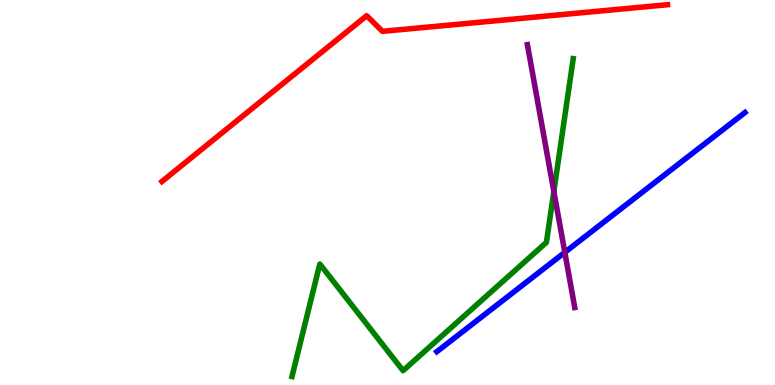[{'lines': ['blue', 'red'], 'intersections': []}, {'lines': ['green', 'red'], 'intersections': []}, {'lines': ['purple', 'red'], 'intersections': []}, {'lines': ['blue', 'green'], 'intersections': []}, {'lines': ['blue', 'purple'], 'intersections': [{'x': 7.29, 'y': 3.45}]}, {'lines': ['green', 'purple'], 'intersections': [{'x': 7.15, 'y': 5.03}]}]